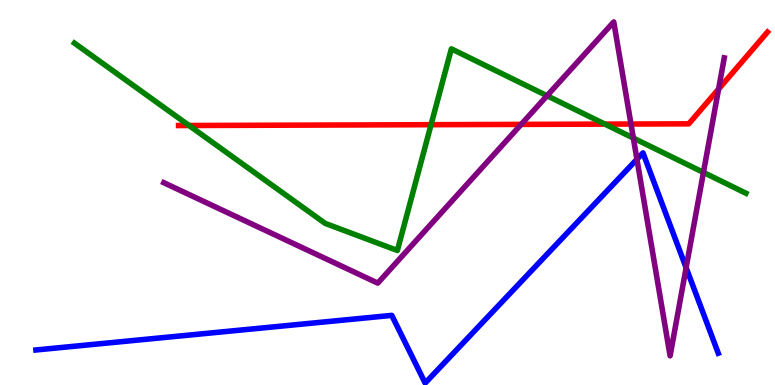[{'lines': ['blue', 'red'], 'intersections': []}, {'lines': ['green', 'red'], 'intersections': [{'x': 2.44, 'y': 6.74}, {'x': 5.56, 'y': 6.76}, {'x': 7.81, 'y': 6.78}]}, {'lines': ['purple', 'red'], 'intersections': [{'x': 6.72, 'y': 6.77}, {'x': 8.14, 'y': 6.78}, {'x': 9.27, 'y': 7.69}]}, {'lines': ['blue', 'green'], 'intersections': []}, {'lines': ['blue', 'purple'], 'intersections': [{'x': 8.22, 'y': 5.86}, {'x': 8.85, 'y': 3.05}]}, {'lines': ['green', 'purple'], 'intersections': [{'x': 7.06, 'y': 7.51}, {'x': 8.17, 'y': 6.41}, {'x': 9.08, 'y': 5.52}]}]